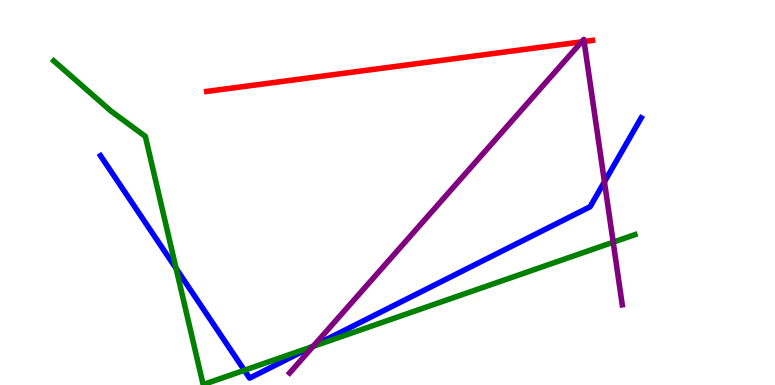[{'lines': ['blue', 'red'], 'intersections': []}, {'lines': ['green', 'red'], 'intersections': []}, {'lines': ['purple', 'red'], 'intersections': [{'x': 7.5, 'y': 8.91}, {'x': 7.54, 'y': 8.92}]}, {'lines': ['blue', 'green'], 'intersections': [{'x': 2.27, 'y': 3.03}, {'x': 3.15, 'y': 0.383}, {'x': 4.02, 'y': 0.989}]}, {'lines': ['blue', 'purple'], 'intersections': [{'x': 4.04, 'y': 1.01}, {'x': 7.8, 'y': 5.28}]}, {'lines': ['green', 'purple'], 'intersections': [{'x': 4.04, 'y': 1.0}, {'x': 7.91, 'y': 3.71}]}]